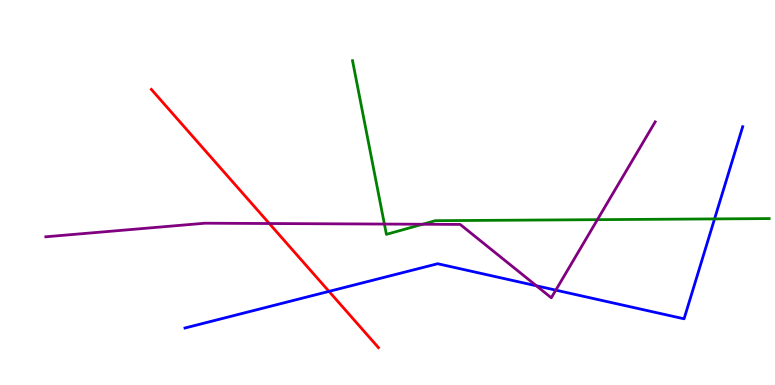[{'lines': ['blue', 'red'], 'intersections': [{'x': 4.24, 'y': 2.43}]}, {'lines': ['green', 'red'], 'intersections': []}, {'lines': ['purple', 'red'], 'intersections': [{'x': 3.47, 'y': 4.19}]}, {'lines': ['blue', 'green'], 'intersections': [{'x': 9.22, 'y': 4.31}]}, {'lines': ['blue', 'purple'], 'intersections': [{'x': 6.92, 'y': 2.58}, {'x': 7.17, 'y': 2.46}]}, {'lines': ['green', 'purple'], 'intersections': [{'x': 4.96, 'y': 4.18}, {'x': 5.45, 'y': 4.18}, {'x': 7.71, 'y': 4.29}]}]